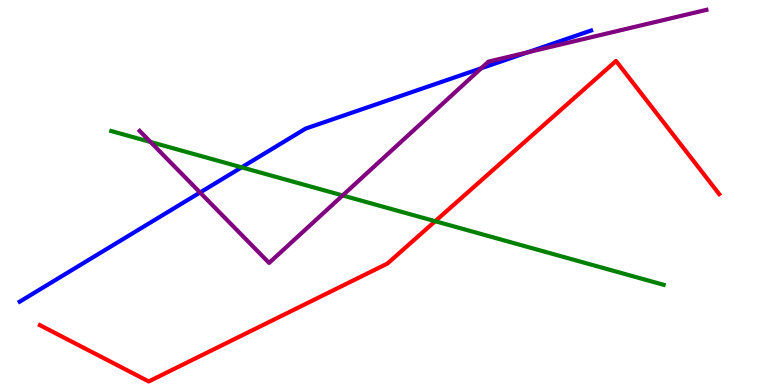[{'lines': ['blue', 'red'], 'intersections': []}, {'lines': ['green', 'red'], 'intersections': [{'x': 5.62, 'y': 4.25}]}, {'lines': ['purple', 'red'], 'intersections': []}, {'lines': ['blue', 'green'], 'intersections': [{'x': 3.12, 'y': 5.65}]}, {'lines': ['blue', 'purple'], 'intersections': [{'x': 2.58, 'y': 5.0}, {'x': 6.21, 'y': 8.23}, {'x': 6.81, 'y': 8.64}]}, {'lines': ['green', 'purple'], 'intersections': [{'x': 1.94, 'y': 6.31}, {'x': 4.42, 'y': 4.92}]}]